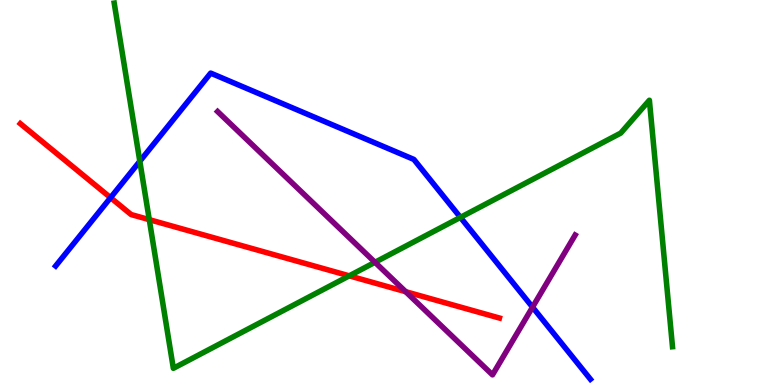[{'lines': ['blue', 'red'], 'intersections': [{'x': 1.43, 'y': 4.87}]}, {'lines': ['green', 'red'], 'intersections': [{'x': 1.93, 'y': 4.29}, {'x': 4.51, 'y': 2.84}]}, {'lines': ['purple', 'red'], 'intersections': [{'x': 5.23, 'y': 2.42}]}, {'lines': ['blue', 'green'], 'intersections': [{'x': 1.8, 'y': 5.81}, {'x': 5.94, 'y': 4.35}]}, {'lines': ['blue', 'purple'], 'intersections': [{'x': 6.87, 'y': 2.02}]}, {'lines': ['green', 'purple'], 'intersections': [{'x': 4.84, 'y': 3.19}]}]